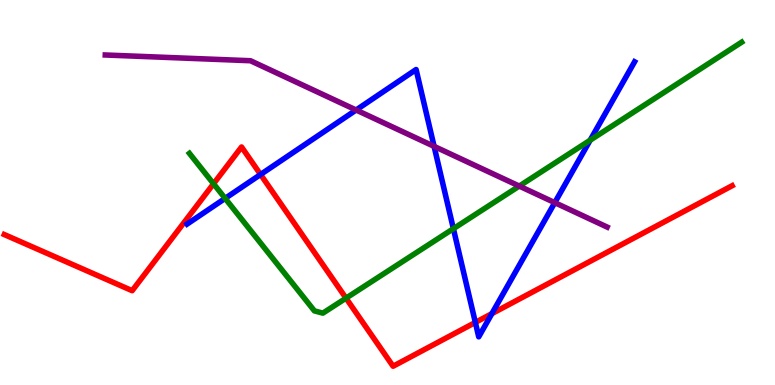[{'lines': ['blue', 'red'], 'intersections': [{'x': 3.36, 'y': 5.47}, {'x': 6.13, 'y': 1.63}, {'x': 6.35, 'y': 1.85}]}, {'lines': ['green', 'red'], 'intersections': [{'x': 2.76, 'y': 5.23}, {'x': 4.46, 'y': 2.26}]}, {'lines': ['purple', 'red'], 'intersections': []}, {'lines': ['blue', 'green'], 'intersections': [{'x': 2.91, 'y': 4.85}, {'x': 5.85, 'y': 4.06}, {'x': 7.61, 'y': 6.36}]}, {'lines': ['blue', 'purple'], 'intersections': [{'x': 4.6, 'y': 7.14}, {'x': 5.6, 'y': 6.2}, {'x': 7.16, 'y': 4.74}]}, {'lines': ['green', 'purple'], 'intersections': [{'x': 6.7, 'y': 5.17}]}]